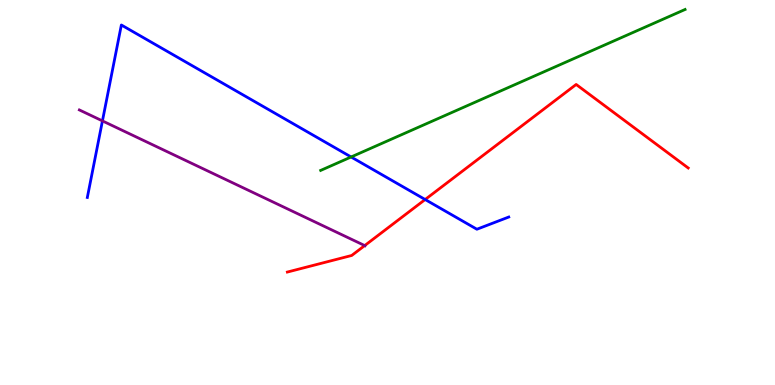[{'lines': ['blue', 'red'], 'intersections': [{'x': 5.49, 'y': 4.82}]}, {'lines': ['green', 'red'], 'intersections': []}, {'lines': ['purple', 'red'], 'intersections': [{'x': 4.71, 'y': 3.62}]}, {'lines': ['blue', 'green'], 'intersections': [{'x': 4.53, 'y': 5.92}]}, {'lines': ['blue', 'purple'], 'intersections': [{'x': 1.32, 'y': 6.86}]}, {'lines': ['green', 'purple'], 'intersections': []}]